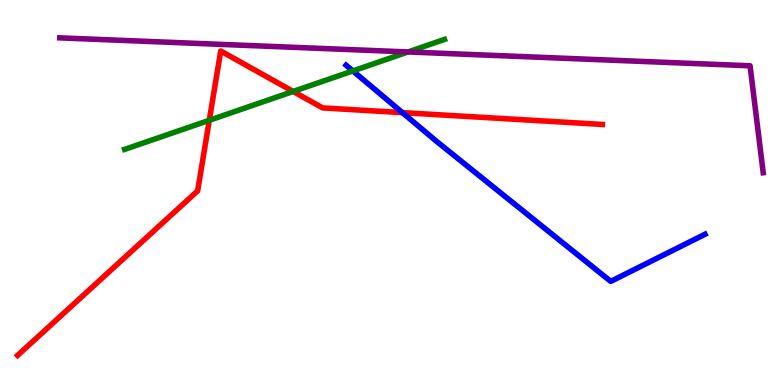[{'lines': ['blue', 'red'], 'intersections': [{'x': 5.19, 'y': 7.07}]}, {'lines': ['green', 'red'], 'intersections': [{'x': 2.7, 'y': 6.88}, {'x': 3.78, 'y': 7.62}]}, {'lines': ['purple', 'red'], 'intersections': []}, {'lines': ['blue', 'green'], 'intersections': [{'x': 4.55, 'y': 8.16}]}, {'lines': ['blue', 'purple'], 'intersections': []}, {'lines': ['green', 'purple'], 'intersections': [{'x': 5.27, 'y': 8.65}]}]